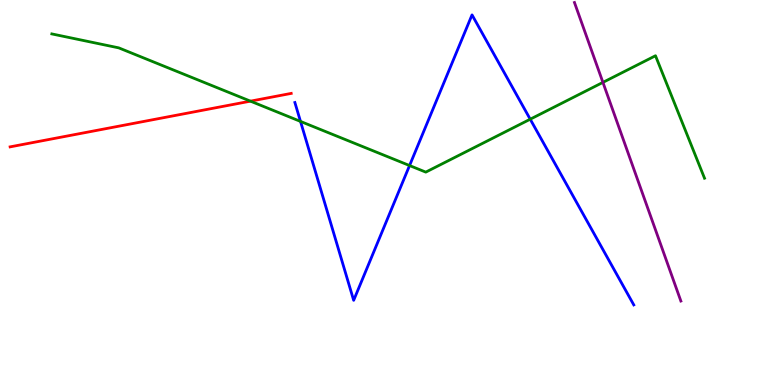[{'lines': ['blue', 'red'], 'intersections': []}, {'lines': ['green', 'red'], 'intersections': [{'x': 3.23, 'y': 7.37}]}, {'lines': ['purple', 'red'], 'intersections': []}, {'lines': ['blue', 'green'], 'intersections': [{'x': 3.88, 'y': 6.85}, {'x': 5.28, 'y': 5.7}, {'x': 6.84, 'y': 6.9}]}, {'lines': ['blue', 'purple'], 'intersections': []}, {'lines': ['green', 'purple'], 'intersections': [{'x': 7.78, 'y': 7.86}]}]